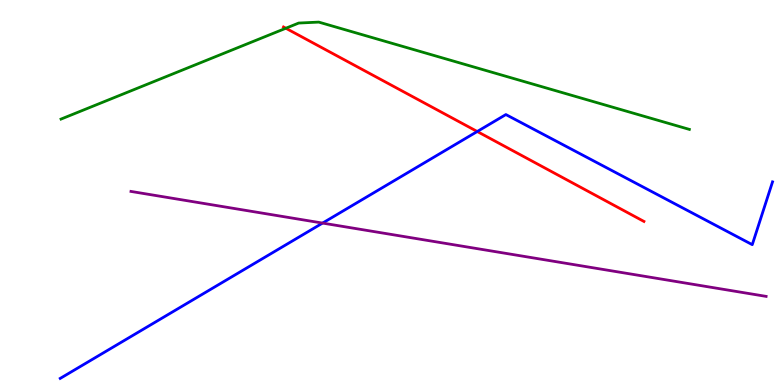[{'lines': ['blue', 'red'], 'intersections': [{'x': 6.16, 'y': 6.58}]}, {'lines': ['green', 'red'], 'intersections': [{'x': 3.69, 'y': 9.27}]}, {'lines': ['purple', 'red'], 'intersections': []}, {'lines': ['blue', 'green'], 'intersections': []}, {'lines': ['blue', 'purple'], 'intersections': [{'x': 4.16, 'y': 4.21}]}, {'lines': ['green', 'purple'], 'intersections': []}]